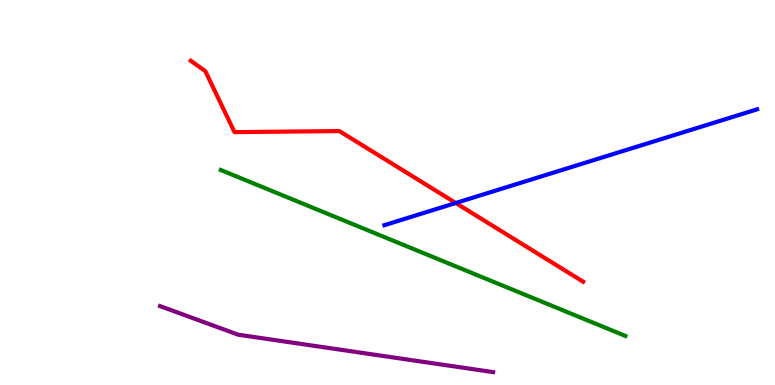[{'lines': ['blue', 'red'], 'intersections': [{'x': 5.88, 'y': 4.73}]}, {'lines': ['green', 'red'], 'intersections': []}, {'lines': ['purple', 'red'], 'intersections': []}, {'lines': ['blue', 'green'], 'intersections': []}, {'lines': ['blue', 'purple'], 'intersections': []}, {'lines': ['green', 'purple'], 'intersections': []}]